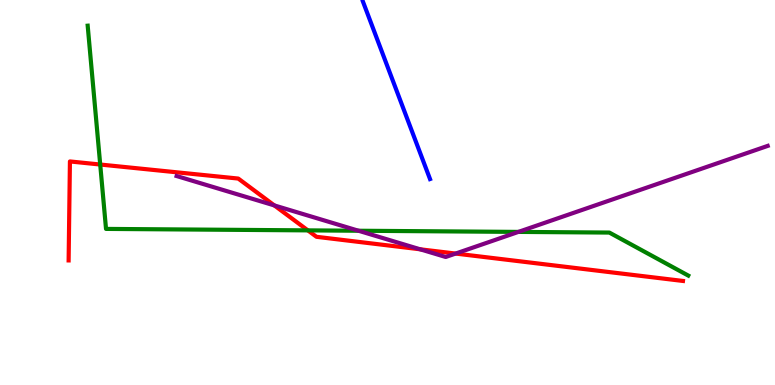[{'lines': ['blue', 'red'], 'intersections': []}, {'lines': ['green', 'red'], 'intersections': [{'x': 1.29, 'y': 5.73}, {'x': 3.97, 'y': 4.02}]}, {'lines': ['purple', 'red'], 'intersections': [{'x': 3.54, 'y': 4.66}, {'x': 5.42, 'y': 3.52}, {'x': 5.88, 'y': 3.41}]}, {'lines': ['blue', 'green'], 'intersections': []}, {'lines': ['blue', 'purple'], 'intersections': []}, {'lines': ['green', 'purple'], 'intersections': [{'x': 4.63, 'y': 4.01}, {'x': 6.69, 'y': 3.98}]}]